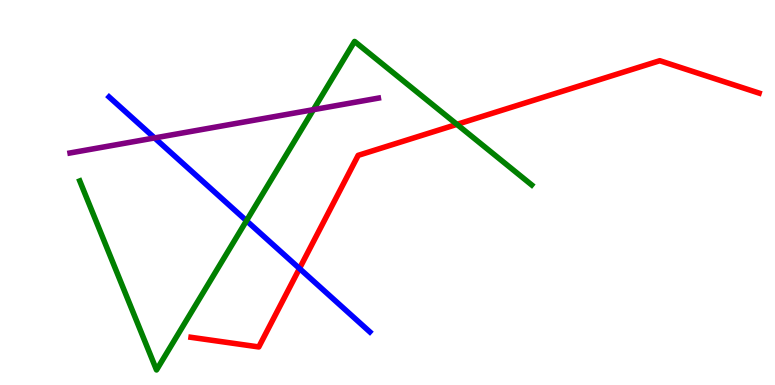[{'lines': ['blue', 'red'], 'intersections': [{'x': 3.86, 'y': 3.03}]}, {'lines': ['green', 'red'], 'intersections': [{'x': 5.9, 'y': 6.77}]}, {'lines': ['purple', 'red'], 'intersections': []}, {'lines': ['blue', 'green'], 'intersections': [{'x': 3.18, 'y': 4.27}]}, {'lines': ['blue', 'purple'], 'intersections': [{'x': 1.99, 'y': 6.42}]}, {'lines': ['green', 'purple'], 'intersections': [{'x': 4.04, 'y': 7.15}]}]